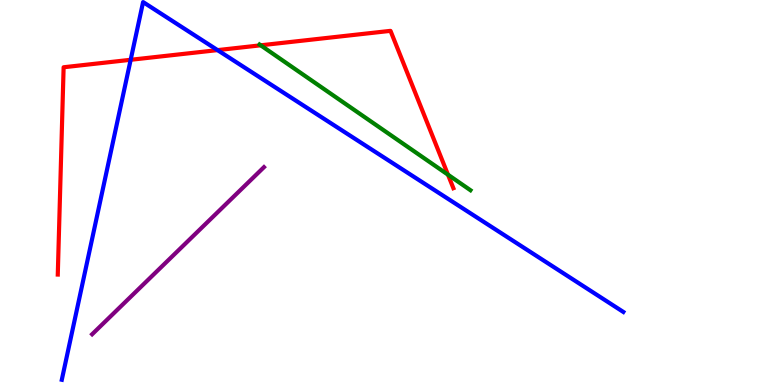[{'lines': ['blue', 'red'], 'intersections': [{'x': 1.69, 'y': 8.45}, {'x': 2.81, 'y': 8.7}]}, {'lines': ['green', 'red'], 'intersections': [{'x': 3.36, 'y': 8.82}, {'x': 5.78, 'y': 5.46}]}, {'lines': ['purple', 'red'], 'intersections': []}, {'lines': ['blue', 'green'], 'intersections': []}, {'lines': ['blue', 'purple'], 'intersections': []}, {'lines': ['green', 'purple'], 'intersections': []}]